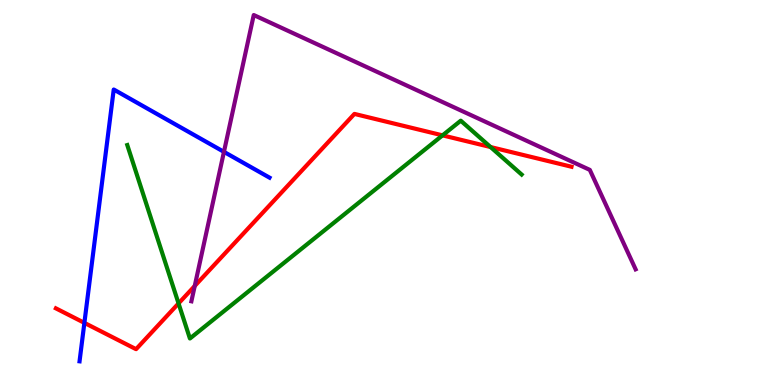[{'lines': ['blue', 'red'], 'intersections': [{'x': 1.09, 'y': 1.61}]}, {'lines': ['green', 'red'], 'intersections': [{'x': 2.3, 'y': 2.12}, {'x': 5.71, 'y': 6.48}, {'x': 6.33, 'y': 6.18}]}, {'lines': ['purple', 'red'], 'intersections': [{'x': 2.51, 'y': 2.57}]}, {'lines': ['blue', 'green'], 'intersections': []}, {'lines': ['blue', 'purple'], 'intersections': [{'x': 2.89, 'y': 6.06}]}, {'lines': ['green', 'purple'], 'intersections': []}]